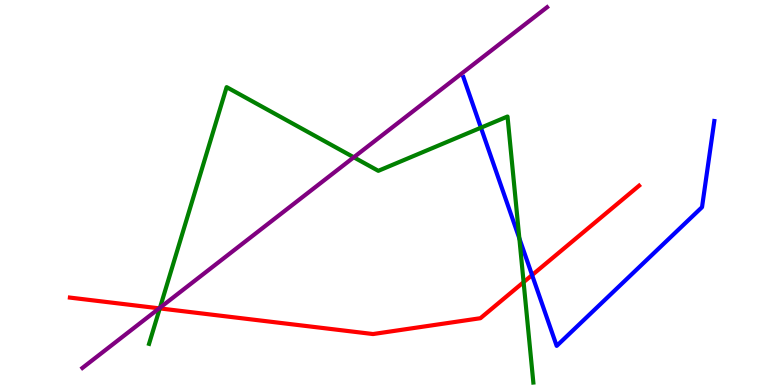[{'lines': ['blue', 'red'], 'intersections': [{'x': 6.87, 'y': 2.86}]}, {'lines': ['green', 'red'], 'intersections': [{'x': 2.06, 'y': 1.99}, {'x': 6.76, 'y': 2.67}]}, {'lines': ['purple', 'red'], 'intersections': [{'x': 2.05, 'y': 1.99}]}, {'lines': ['blue', 'green'], 'intersections': [{'x': 6.21, 'y': 6.68}, {'x': 6.7, 'y': 3.81}]}, {'lines': ['blue', 'purple'], 'intersections': []}, {'lines': ['green', 'purple'], 'intersections': [{'x': 2.06, 'y': 2.01}, {'x': 4.56, 'y': 5.91}]}]